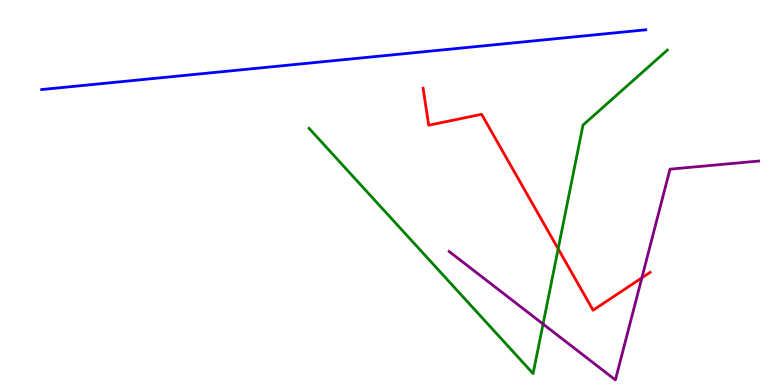[{'lines': ['blue', 'red'], 'intersections': []}, {'lines': ['green', 'red'], 'intersections': [{'x': 7.2, 'y': 3.54}]}, {'lines': ['purple', 'red'], 'intersections': [{'x': 8.28, 'y': 2.78}]}, {'lines': ['blue', 'green'], 'intersections': []}, {'lines': ['blue', 'purple'], 'intersections': []}, {'lines': ['green', 'purple'], 'intersections': [{'x': 7.01, 'y': 1.58}]}]